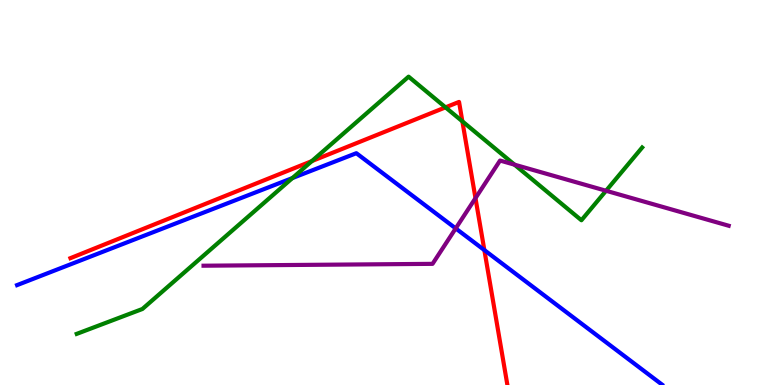[{'lines': ['blue', 'red'], 'intersections': [{'x': 6.25, 'y': 3.5}]}, {'lines': ['green', 'red'], 'intersections': [{'x': 4.02, 'y': 5.82}, {'x': 5.75, 'y': 7.21}, {'x': 5.97, 'y': 6.85}]}, {'lines': ['purple', 'red'], 'intersections': [{'x': 6.14, 'y': 4.85}]}, {'lines': ['blue', 'green'], 'intersections': [{'x': 3.77, 'y': 5.38}]}, {'lines': ['blue', 'purple'], 'intersections': [{'x': 5.88, 'y': 4.07}]}, {'lines': ['green', 'purple'], 'intersections': [{'x': 6.64, 'y': 5.72}, {'x': 7.82, 'y': 5.05}]}]